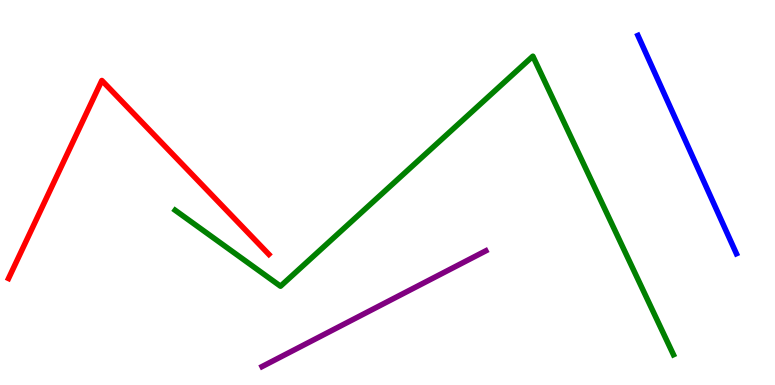[{'lines': ['blue', 'red'], 'intersections': []}, {'lines': ['green', 'red'], 'intersections': []}, {'lines': ['purple', 'red'], 'intersections': []}, {'lines': ['blue', 'green'], 'intersections': []}, {'lines': ['blue', 'purple'], 'intersections': []}, {'lines': ['green', 'purple'], 'intersections': []}]